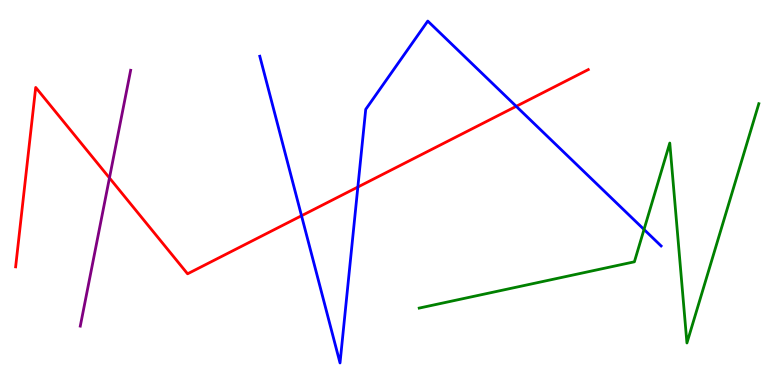[{'lines': ['blue', 'red'], 'intersections': [{'x': 3.89, 'y': 4.4}, {'x': 4.62, 'y': 5.14}, {'x': 6.66, 'y': 7.24}]}, {'lines': ['green', 'red'], 'intersections': []}, {'lines': ['purple', 'red'], 'intersections': [{'x': 1.41, 'y': 5.38}]}, {'lines': ['blue', 'green'], 'intersections': [{'x': 8.31, 'y': 4.04}]}, {'lines': ['blue', 'purple'], 'intersections': []}, {'lines': ['green', 'purple'], 'intersections': []}]